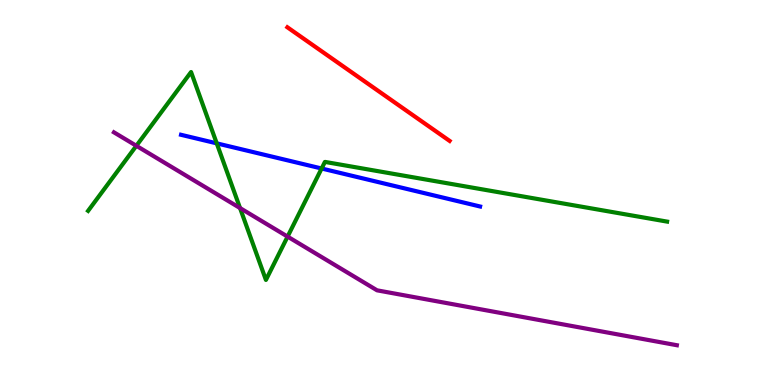[{'lines': ['blue', 'red'], 'intersections': []}, {'lines': ['green', 'red'], 'intersections': []}, {'lines': ['purple', 'red'], 'intersections': []}, {'lines': ['blue', 'green'], 'intersections': [{'x': 2.8, 'y': 6.28}, {'x': 4.15, 'y': 5.62}]}, {'lines': ['blue', 'purple'], 'intersections': []}, {'lines': ['green', 'purple'], 'intersections': [{'x': 1.76, 'y': 6.21}, {'x': 3.1, 'y': 4.6}, {'x': 3.71, 'y': 3.85}]}]